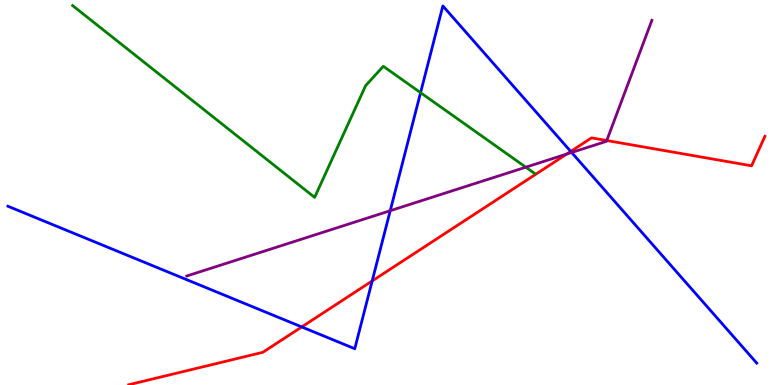[{'lines': ['blue', 'red'], 'intersections': [{'x': 3.89, 'y': 1.51}, {'x': 4.8, 'y': 2.7}, {'x': 7.36, 'y': 6.07}]}, {'lines': ['green', 'red'], 'intersections': []}, {'lines': ['purple', 'red'], 'intersections': [{'x': 7.31, 'y': 6.0}, {'x': 7.83, 'y': 6.35}]}, {'lines': ['blue', 'green'], 'intersections': [{'x': 5.43, 'y': 7.59}]}, {'lines': ['blue', 'purple'], 'intersections': [{'x': 5.04, 'y': 4.53}, {'x': 7.38, 'y': 6.04}]}, {'lines': ['green', 'purple'], 'intersections': [{'x': 6.78, 'y': 5.66}]}]